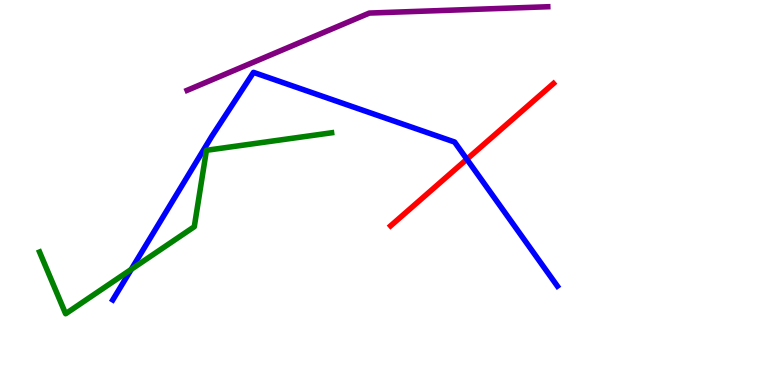[{'lines': ['blue', 'red'], 'intersections': [{'x': 6.02, 'y': 5.86}]}, {'lines': ['green', 'red'], 'intersections': []}, {'lines': ['purple', 'red'], 'intersections': []}, {'lines': ['blue', 'green'], 'intersections': [{'x': 1.69, 'y': 3.0}]}, {'lines': ['blue', 'purple'], 'intersections': []}, {'lines': ['green', 'purple'], 'intersections': []}]